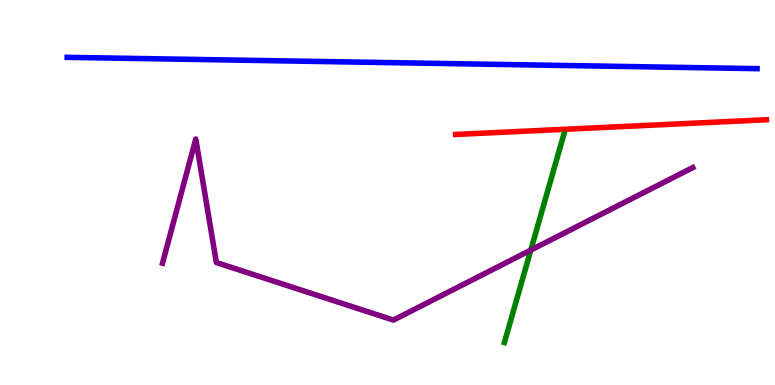[{'lines': ['blue', 'red'], 'intersections': []}, {'lines': ['green', 'red'], 'intersections': []}, {'lines': ['purple', 'red'], 'intersections': []}, {'lines': ['blue', 'green'], 'intersections': []}, {'lines': ['blue', 'purple'], 'intersections': []}, {'lines': ['green', 'purple'], 'intersections': [{'x': 6.85, 'y': 3.5}]}]